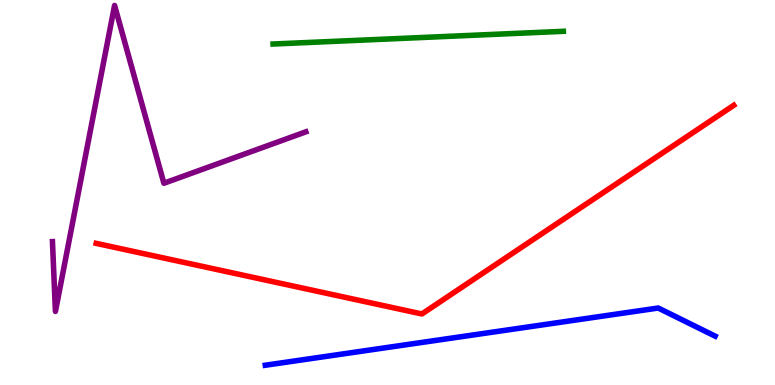[{'lines': ['blue', 'red'], 'intersections': []}, {'lines': ['green', 'red'], 'intersections': []}, {'lines': ['purple', 'red'], 'intersections': []}, {'lines': ['blue', 'green'], 'intersections': []}, {'lines': ['blue', 'purple'], 'intersections': []}, {'lines': ['green', 'purple'], 'intersections': []}]